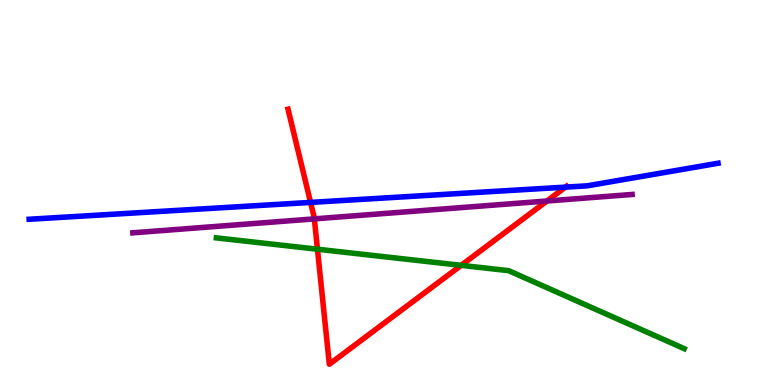[{'lines': ['blue', 'red'], 'intersections': [{'x': 4.01, 'y': 4.74}, {'x': 7.3, 'y': 5.14}]}, {'lines': ['green', 'red'], 'intersections': [{'x': 4.1, 'y': 3.53}, {'x': 5.95, 'y': 3.11}]}, {'lines': ['purple', 'red'], 'intersections': [{'x': 4.06, 'y': 4.31}, {'x': 7.06, 'y': 4.78}]}, {'lines': ['blue', 'green'], 'intersections': []}, {'lines': ['blue', 'purple'], 'intersections': []}, {'lines': ['green', 'purple'], 'intersections': []}]